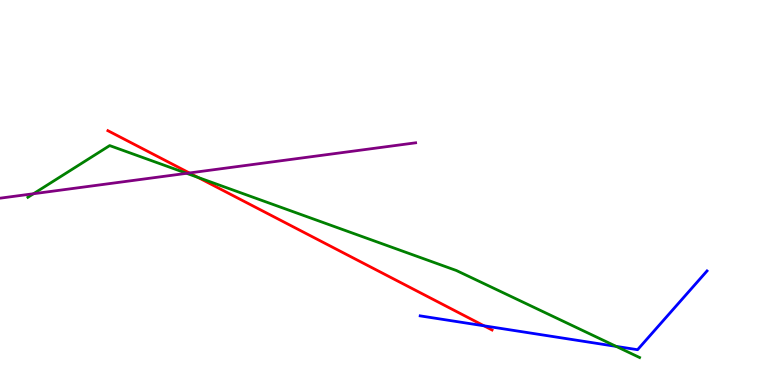[{'lines': ['blue', 'red'], 'intersections': [{'x': 6.25, 'y': 1.54}]}, {'lines': ['green', 'red'], 'intersections': [{'x': 2.55, 'y': 5.39}]}, {'lines': ['purple', 'red'], 'intersections': [{'x': 2.44, 'y': 5.51}]}, {'lines': ['blue', 'green'], 'intersections': [{'x': 7.95, 'y': 1.0}]}, {'lines': ['blue', 'purple'], 'intersections': []}, {'lines': ['green', 'purple'], 'intersections': [{'x': 0.432, 'y': 4.97}, {'x': 2.41, 'y': 5.5}]}]